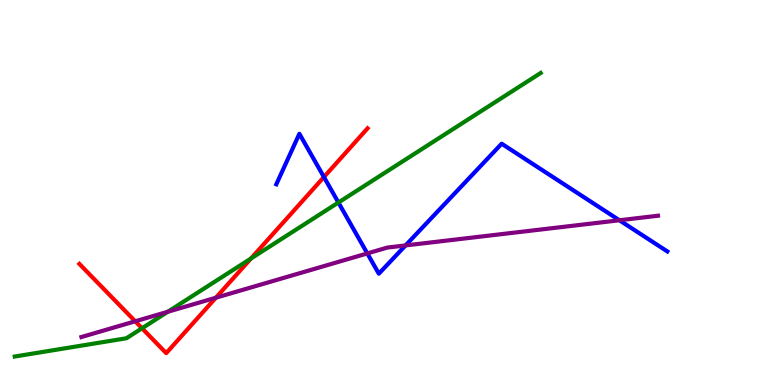[{'lines': ['blue', 'red'], 'intersections': [{'x': 4.18, 'y': 5.4}]}, {'lines': ['green', 'red'], 'intersections': [{'x': 1.83, 'y': 1.47}, {'x': 3.24, 'y': 3.29}]}, {'lines': ['purple', 'red'], 'intersections': [{'x': 1.74, 'y': 1.65}, {'x': 2.79, 'y': 2.27}]}, {'lines': ['blue', 'green'], 'intersections': [{'x': 4.37, 'y': 4.74}]}, {'lines': ['blue', 'purple'], 'intersections': [{'x': 4.74, 'y': 3.42}, {'x': 5.23, 'y': 3.63}, {'x': 7.99, 'y': 4.28}]}, {'lines': ['green', 'purple'], 'intersections': [{'x': 2.17, 'y': 1.9}]}]